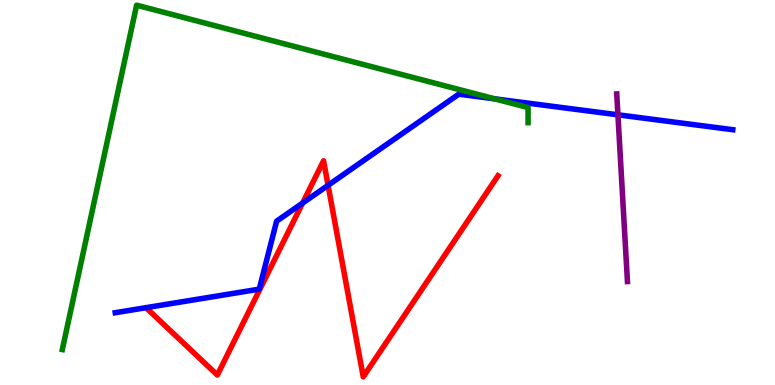[{'lines': ['blue', 'red'], 'intersections': [{'x': 3.9, 'y': 4.73}, {'x': 4.23, 'y': 5.19}]}, {'lines': ['green', 'red'], 'intersections': []}, {'lines': ['purple', 'red'], 'intersections': []}, {'lines': ['blue', 'green'], 'intersections': [{'x': 6.38, 'y': 7.43}]}, {'lines': ['blue', 'purple'], 'intersections': [{'x': 7.97, 'y': 7.02}]}, {'lines': ['green', 'purple'], 'intersections': []}]